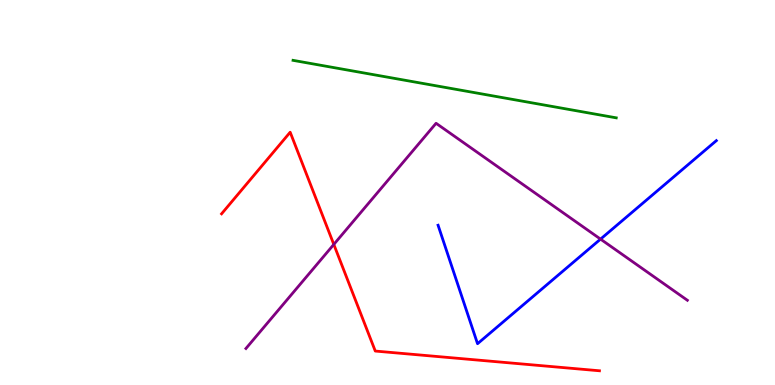[{'lines': ['blue', 'red'], 'intersections': []}, {'lines': ['green', 'red'], 'intersections': []}, {'lines': ['purple', 'red'], 'intersections': [{'x': 4.31, 'y': 3.65}]}, {'lines': ['blue', 'green'], 'intersections': []}, {'lines': ['blue', 'purple'], 'intersections': [{'x': 7.75, 'y': 3.79}]}, {'lines': ['green', 'purple'], 'intersections': []}]